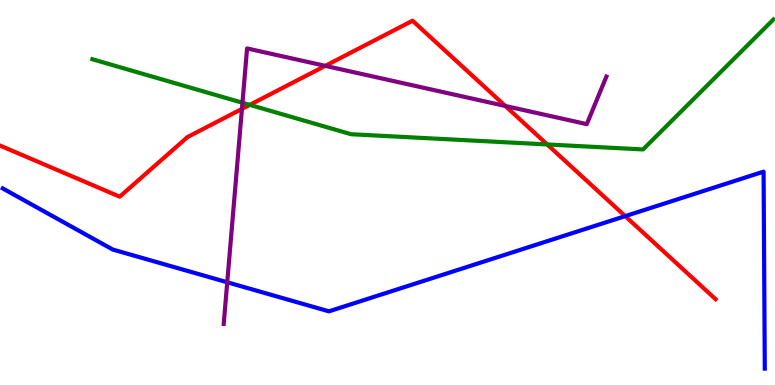[{'lines': ['blue', 'red'], 'intersections': [{'x': 8.07, 'y': 4.39}]}, {'lines': ['green', 'red'], 'intersections': [{'x': 3.22, 'y': 7.28}, {'x': 7.06, 'y': 6.25}]}, {'lines': ['purple', 'red'], 'intersections': [{'x': 3.12, 'y': 7.17}, {'x': 4.2, 'y': 8.29}, {'x': 6.52, 'y': 7.25}]}, {'lines': ['blue', 'green'], 'intersections': []}, {'lines': ['blue', 'purple'], 'intersections': [{'x': 2.93, 'y': 2.67}]}, {'lines': ['green', 'purple'], 'intersections': [{'x': 3.13, 'y': 7.33}]}]